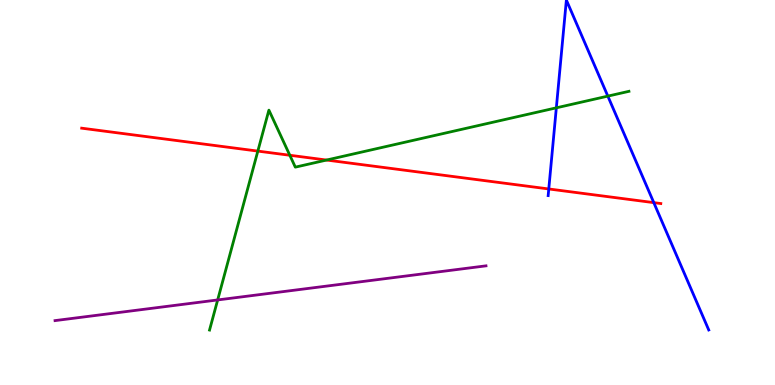[{'lines': ['blue', 'red'], 'intersections': [{'x': 7.08, 'y': 5.09}, {'x': 8.44, 'y': 4.74}]}, {'lines': ['green', 'red'], 'intersections': [{'x': 3.33, 'y': 6.08}, {'x': 3.74, 'y': 5.97}, {'x': 4.21, 'y': 5.84}]}, {'lines': ['purple', 'red'], 'intersections': []}, {'lines': ['blue', 'green'], 'intersections': [{'x': 7.18, 'y': 7.2}, {'x': 7.84, 'y': 7.5}]}, {'lines': ['blue', 'purple'], 'intersections': []}, {'lines': ['green', 'purple'], 'intersections': [{'x': 2.81, 'y': 2.21}]}]